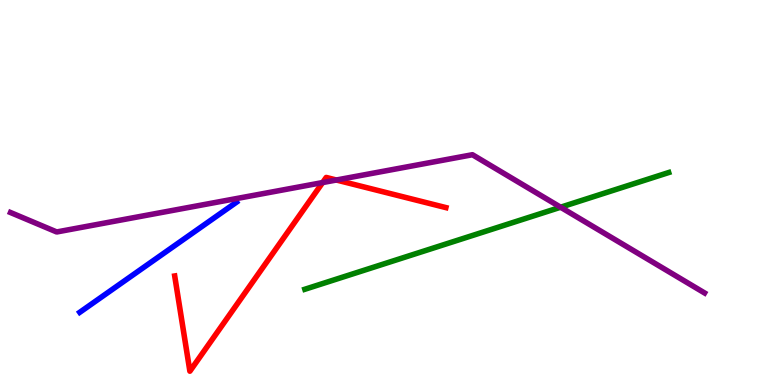[{'lines': ['blue', 'red'], 'intersections': []}, {'lines': ['green', 'red'], 'intersections': []}, {'lines': ['purple', 'red'], 'intersections': [{'x': 4.16, 'y': 5.26}, {'x': 4.34, 'y': 5.32}]}, {'lines': ['blue', 'green'], 'intersections': []}, {'lines': ['blue', 'purple'], 'intersections': []}, {'lines': ['green', 'purple'], 'intersections': [{'x': 7.23, 'y': 4.62}]}]